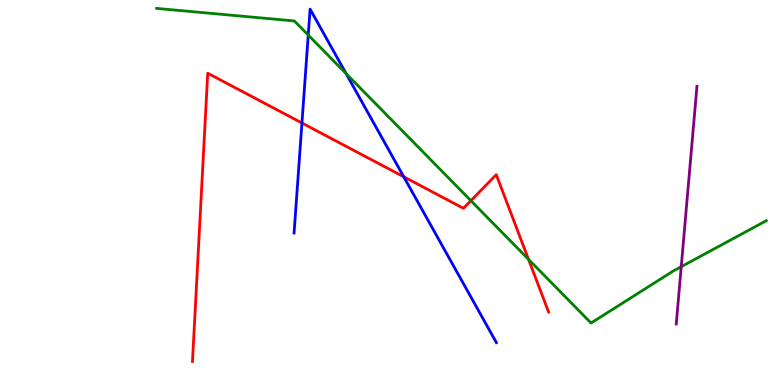[{'lines': ['blue', 'red'], 'intersections': [{'x': 3.9, 'y': 6.81}, {'x': 5.21, 'y': 5.41}]}, {'lines': ['green', 'red'], 'intersections': [{'x': 6.08, 'y': 4.79}, {'x': 6.82, 'y': 3.26}]}, {'lines': ['purple', 'red'], 'intersections': []}, {'lines': ['blue', 'green'], 'intersections': [{'x': 3.98, 'y': 9.09}, {'x': 4.47, 'y': 8.09}]}, {'lines': ['blue', 'purple'], 'intersections': []}, {'lines': ['green', 'purple'], 'intersections': [{'x': 8.79, 'y': 3.07}]}]